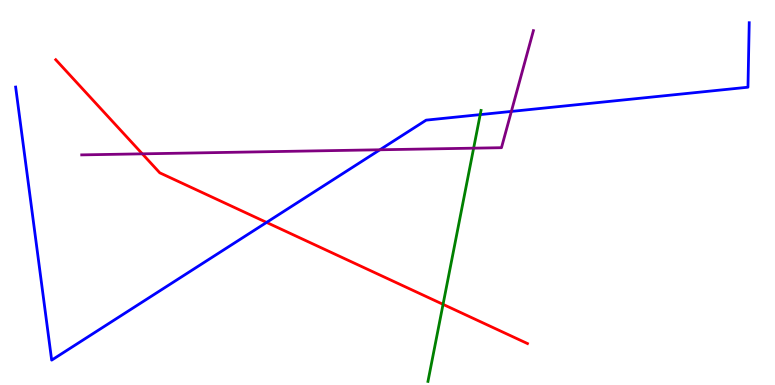[{'lines': ['blue', 'red'], 'intersections': [{'x': 3.44, 'y': 4.22}]}, {'lines': ['green', 'red'], 'intersections': [{'x': 5.72, 'y': 2.09}]}, {'lines': ['purple', 'red'], 'intersections': [{'x': 1.84, 'y': 6.0}]}, {'lines': ['blue', 'green'], 'intersections': [{'x': 6.2, 'y': 7.02}]}, {'lines': ['blue', 'purple'], 'intersections': [{'x': 4.9, 'y': 6.11}, {'x': 6.6, 'y': 7.11}]}, {'lines': ['green', 'purple'], 'intersections': [{'x': 6.11, 'y': 6.15}]}]